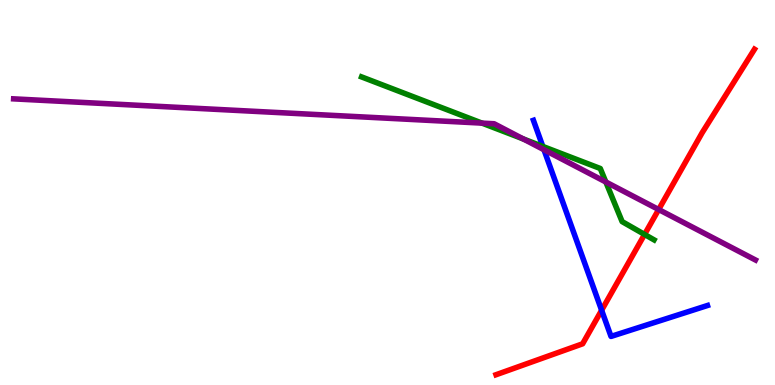[{'lines': ['blue', 'red'], 'intersections': [{'x': 7.76, 'y': 1.94}]}, {'lines': ['green', 'red'], 'intersections': [{'x': 8.32, 'y': 3.91}]}, {'lines': ['purple', 'red'], 'intersections': [{'x': 8.5, 'y': 4.56}]}, {'lines': ['blue', 'green'], 'intersections': [{'x': 7.0, 'y': 6.2}]}, {'lines': ['blue', 'purple'], 'intersections': [{'x': 7.02, 'y': 6.11}]}, {'lines': ['green', 'purple'], 'intersections': [{'x': 6.22, 'y': 6.8}, {'x': 6.75, 'y': 6.39}, {'x': 7.82, 'y': 5.27}]}]